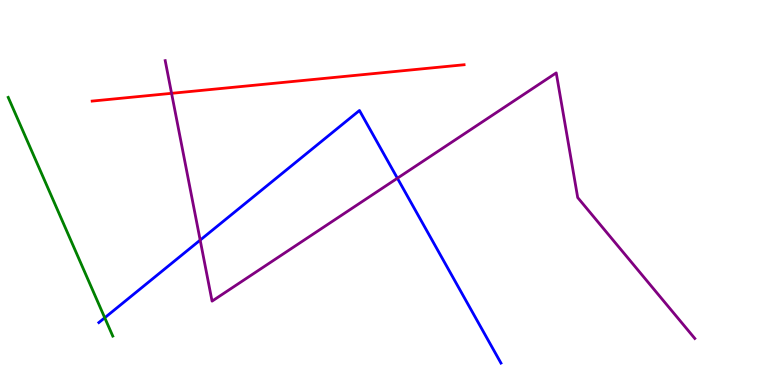[{'lines': ['blue', 'red'], 'intersections': []}, {'lines': ['green', 'red'], 'intersections': []}, {'lines': ['purple', 'red'], 'intersections': [{'x': 2.21, 'y': 7.58}]}, {'lines': ['blue', 'green'], 'intersections': [{'x': 1.35, 'y': 1.75}]}, {'lines': ['blue', 'purple'], 'intersections': [{'x': 2.58, 'y': 3.76}, {'x': 5.13, 'y': 5.37}]}, {'lines': ['green', 'purple'], 'intersections': []}]